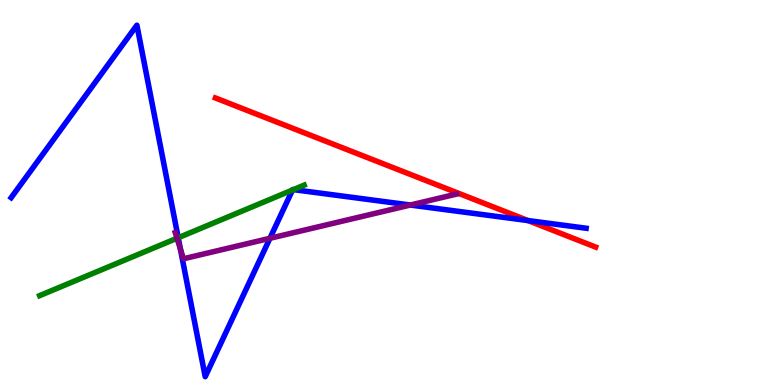[{'lines': ['blue', 'red'], 'intersections': [{'x': 6.81, 'y': 4.27}]}, {'lines': ['green', 'red'], 'intersections': []}, {'lines': ['purple', 'red'], 'intersections': []}, {'lines': ['blue', 'green'], 'intersections': [{'x': 2.3, 'y': 3.82}, {'x': 3.77, 'y': 5.06}, {'x': 3.79, 'y': 5.08}]}, {'lines': ['blue', 'purple'], 'intersections': [{'x': 2.33, 'y': 3.53}, {'x': 3.48, 'y': 3.81}, {'x': 5.29, 'y': 4.67}]}, {'lines': ['green', 'purple'], 'intersections': [{'x': 2.28, 'y': 3.81}]}]